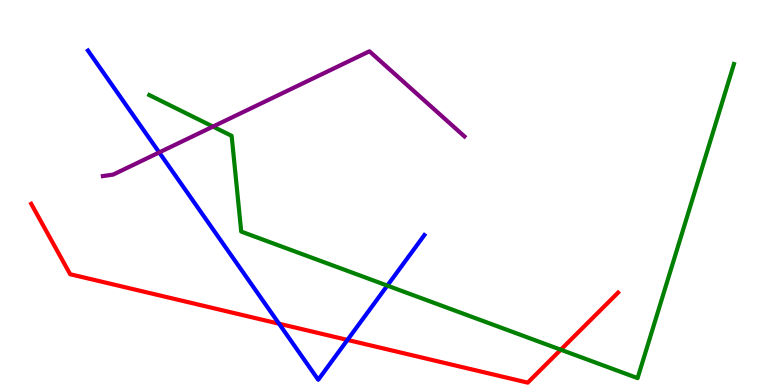[{'lines': ['blue', 'red'], 'intersections': [{'x': 3.6, 'y': 1.59}, {'x': 4.48, 'y': 1.17}]}, {'lines': ['green', 'red'], 'intersections': [{'x': 7.24, 'y': 0.916}]}, {'lines': ['purple', 'red'], 'intersections': []}, {'lines': ['blue', 'green'], 'intersections': [{'x': 5.0, 'y': 2.58}]}, {'lines': ['blue', 'purple'], 'intersections': [{'x': 2.05, 'y': 6.04}]}, {'lines': ['green', 'purple'], 'intersections': [{'x': 2.75, 'y': 6.71}]}]